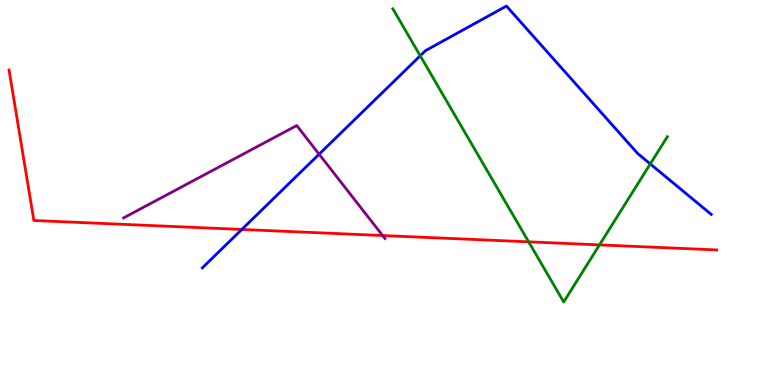[{'lines': ['blue', 'red'], 'intersections': [{'x': 3.12, 'y': 4.04}]}, {'lines': ['green', 'red'], 'intersections': [{'x': 6.82, 'y': 3.72}, {'x': 7.74, 'y': 3.64}]}, {'lines': ['purple', 'red'], 'intersections': [{'x': 4.94, 'y': 3.88}]}, {'lines': ['blue', 'green'], 'intersections': [{'x': 5.42, 'y': 8.55}, {'x': 8.39, 'y': 5.74}]}, {'lines': ['blue', 'purple'], 'intersections': [{'x': 4.12, 'y': 5.99}]}, {'lines': ['green', 'purple'], 'intersections': []}]